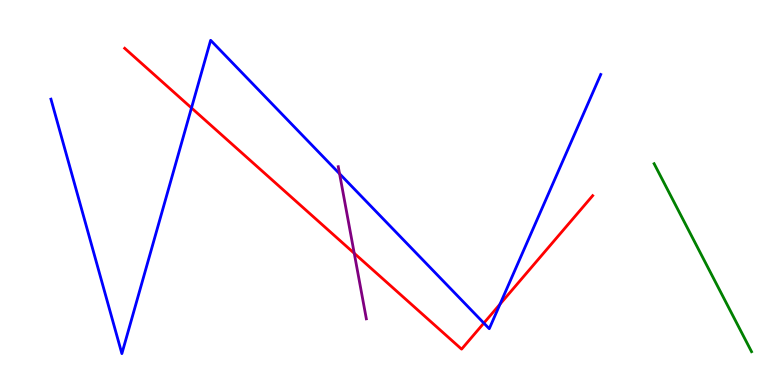[{'lines': ['blue', 'red'], 'intersections': [{'x': 2.47, 'y': 7.2}, {'x': 6.24, 'y': 1.61}, {'x': 6.45, 'y': 2.1}]}, {'lines': ['green', 'red'], 'intersections': []}, {'lines': ['purple', 'red'], 'intersections': [{'x': 4.57, 'y': 3.42}]}, {'lines': ['blue', 'green'], 'intersections': []}, {'lines': ['blue', 'purple'], 'intersections': [{'x': 4.38, 'y': 5.49}]}, {'lines': ['green', 'purple'], 'intersections': []}]